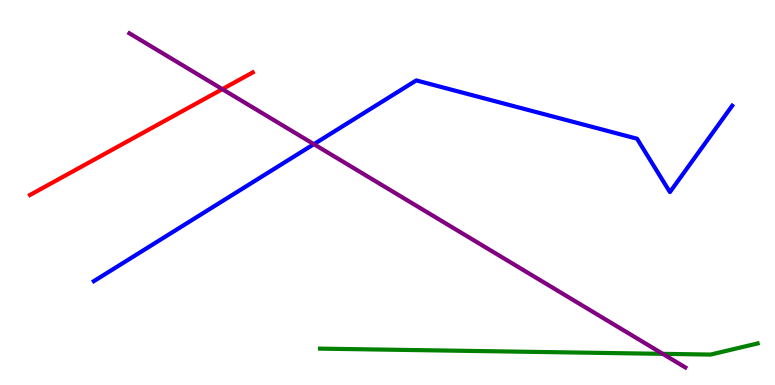[{'lines': ['blue', 'red'], 'intersections': []}, {'lines': ['green', 'red'], 'intersections': []}, {'lines': ['purple', 'red'], 'intersections': [{'x': 2.87, 'y': 7.68}]}, {'lines': ['blue', 'green'], 'intersections': []}, {'lines': ['blue', 'purple'], 'intersections': [{'x': 4.05, 'y': 6.26}]}, {'lines': ['green', 'purple'], 'intersections': [{'x': 8.55, 'y': 0.809}]}]